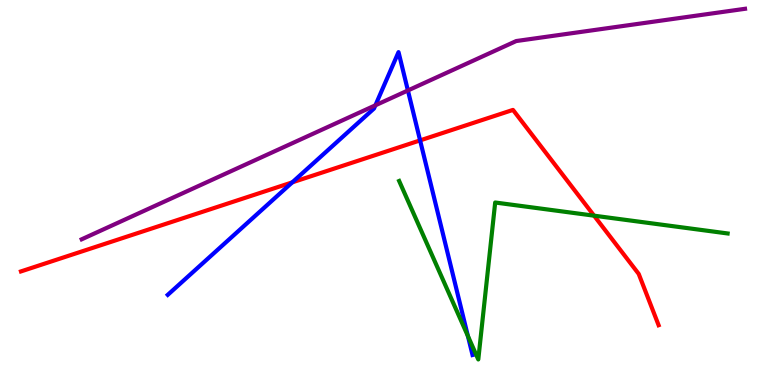[{'lines': ['blue', 'red'], 'intersections': [{'x': 3.77, 'y': 5.26}, {'x': 5.42, 'y': 6.35}]}, {'lines': ['green', 'red'], 'intersections': [{'x': 7.67, 'y': 4.4}]}, {'lines': ['purple', 'red'], 'intersections': []}, {'lines': ['blue', 'green'], 'intersections': [{'x': 6.04, 'y': 1.27}]}, {'lines': ['blue', 'purple'], 'intersections': [{'x': 4.84, 'y': 7.27}, {'x': 5.26, 'y': 7.65}]}, {'lines': ['green', 'purple'], 'intersections': []}]